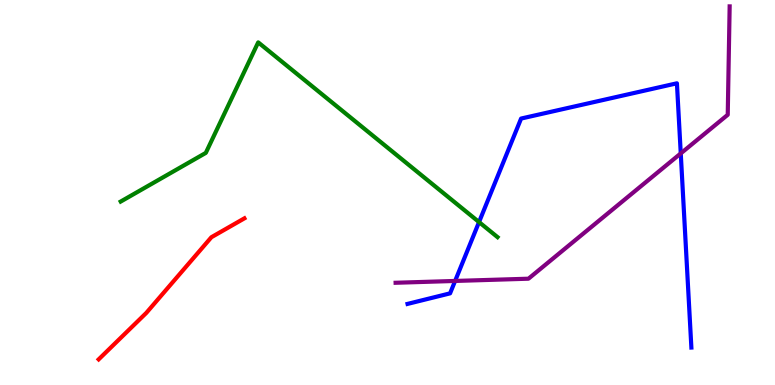[{'lines': ['blue', 'red'], 'intersections': []}, {'lines': ['green', 'red'], 'intersections': []}, {'lines': ['purple', 'red'], 'intersections': []}, {'lines': ['blue', 'green'], 'intersections': [{'x': 6.18, 'y': 4.23}]}, {'lines': ['blue', 'purple'], 'intersections': [{'x': 5.87, 'y': 2.7}, {'x': 8.78, 'y': 6.01}]}, {'lines': ['green', 'purple'], 'intersections': []}]